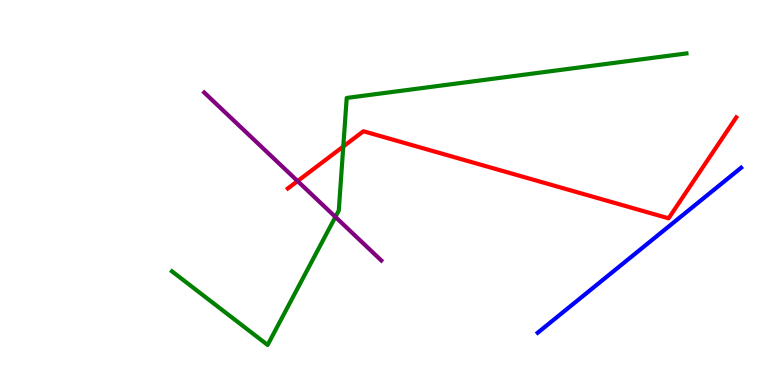[{'lines': ['blue', 'red'], 'intersections': []}, {'lines': ['green', 'red'], 'intersections': [{'x': 4.43, 'y': 6.2}]}, {'lines': ['purple', 'red'], 'intersections': [{'x': 3.84, 'y': 5.3}]}, {'lines': ['blue', 'green'], 'intersections': []}, {'lines': ['blue', 'purple'], 'intersections': []}, {'lines': ['green', 'purple'], 'intersections': [{'x': 4.33, 'y': 4.37}]}]